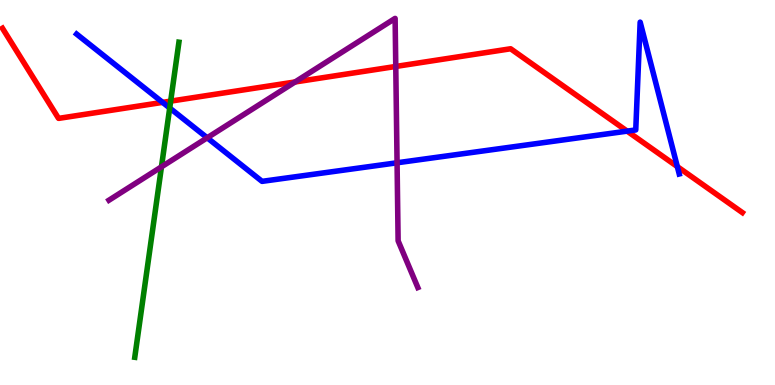[{'lines': ['blue', 'red'], 'intersections': [{'x': 2.1, 'y': 7.34}, {'x': 8.09, 'y': 6.59}, {'x': 8.74, 'y': 5.67}]}, {'lines': ['green', 'red'], 'intersections': [{'x': 2.2, 'y': 7.37}]}, {'lines': ['purple', 'red'], 'intersections': [{'x': 3.81, 'y': 7.87}, {'x': 5.11, 'y': 8.27}]}, {'lines': ['blue', 'green'], 'intersections': [{'x': 2.19, 'y': 7.19}]}, {'lines': ['blue', 'purple'], 'intersections': [{'x': 2.67, 'y': 6.42}, {'x': 5.12, 'y': 5.77}]}, {'lines': ['green', 'purple'], 'intersections': [{'x': 2.08, 'y': 5.67}]}]